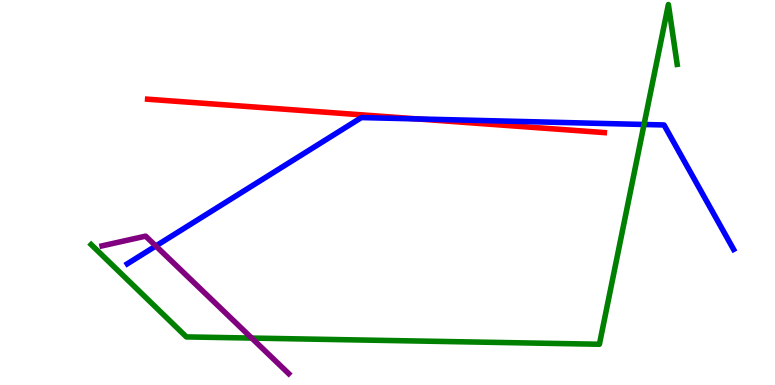[{'lines': ['blue', 'red'], 'intersections': [{'x': 5.39, 'y': 6.91}]}, {'lines': ['green', 'red'], 'intersections': []}, {'lines': ['purple', 'red'], 'intersections': []}, {'lines': ['blue', 'green'], 'intersections': [{'x': 8.31, 'y': 6.77}]}, {'lines': ['blue', 'purple'], 'intersections': [{'x': 2.01, 'y': 3.61}]}, {'lines': ['green', 'purple'], 'intersections': [{'x': 3.25, 'y': 1.22}]}]